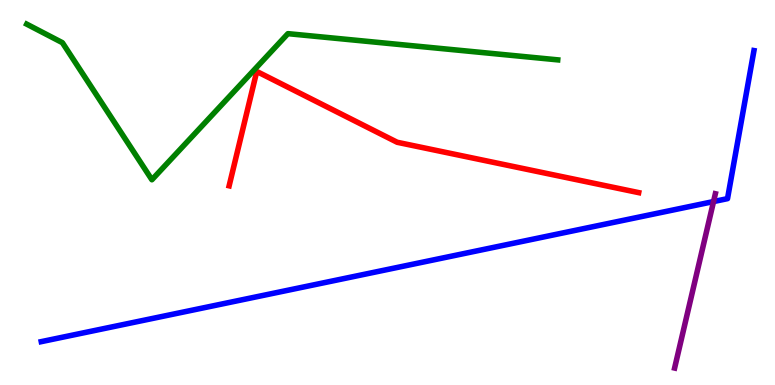[{'lines': ['blue', 'red'], 'intersections': []}, {'lines': ['green', 'red'], 'intersections': []}, {'lines': ['purple', 'red'], 'intersections': []}, {'lines': ['blue', 'green'], 'intersections': []}, {'lines': ['blue', 'purple'], 'intersections': [{'x': 9.21, 'y': 4.76}]}, {'lines': ['green', 'purple'], 'intersections': []}]